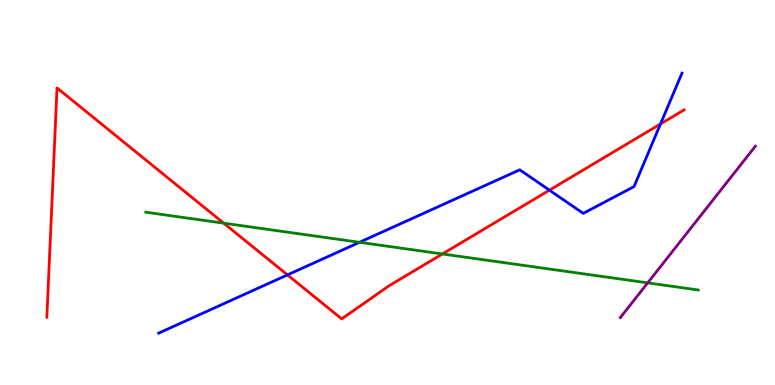[{'lines': ['blue', 'red'], 'intersections': [{'x': 3.71, 'y': 2.86}, {'x': 7.09, 'y': 5.06}, {'x': 8.52, 'y': 6.78}]}, {'lines': ['green', 'red'], 'intersections': [{'x': 2.89, 'y': 4.2}, {'x': 5.71, 'y': 3.4}]}, {'lines': ['purple', 'red'], 'intersections': []}, {'lines': ['blue', 'green'], 'intersections': [{'x': 4.64, 'y': 3.71}]}, {'lines': ['blue', 'purple'], 'intersections': []}, {'lines': ['green', 'purple'], 'intersections': [{'x': 8.36, 'y': 2.65}]}]